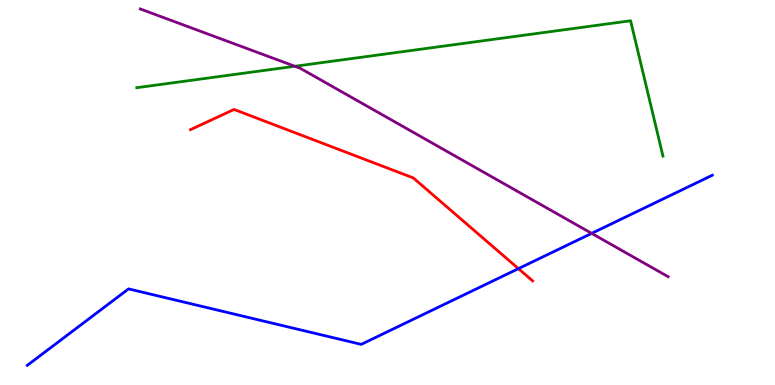[{'lines': ['blue', 'red'], 'intersections': [{'x': 6.69, 'y': 3.02}]}, {'lines': ['green', 'red'], 'intersections': []}, {'lines': ['purple', 'red'], 'intersections': []}, {'lines': ['blue', 'green'], 'intersections': []}, {'lines': ['blue', 'purple'], 'intersections': [{'x': 7.63, 'y': 3.94}]}, {'lines': ['green', 'purple'], 'intersections': [{'x': 3.8, 'y': 8.28}]}]